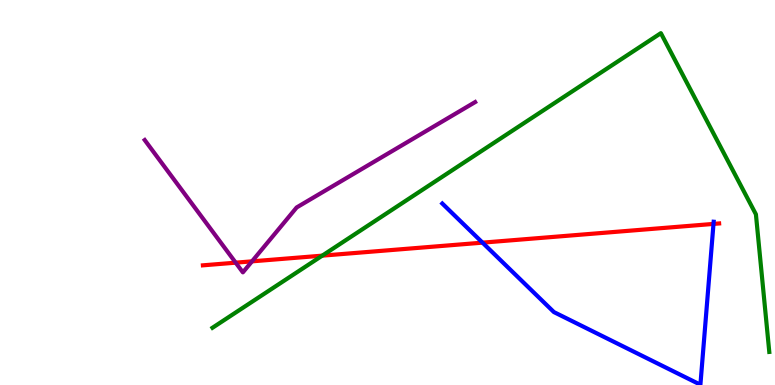[{'lines': ['blue', 'red'], 'intersections': [{'x': 6.23, 'y': 3.7}, {'x': 9.21, 'y': 4.18}]}, {'lines': ['green', 'red'], 'intersections': [{'x': 4.16, 'y': 3.36}]}, {'lines': ['purple', 'red'], 'intersections': [{'x': 3.04, 'y': 3.18}, {'x': 3.25, 'y': 3.21}]}, {'lines': ['blue', 'green'], 'intersections': []}, {'lines': ['blue', 'purple'], 'intersections': []}, {'lines': ['green', 'purple'], 'intersections': []}]